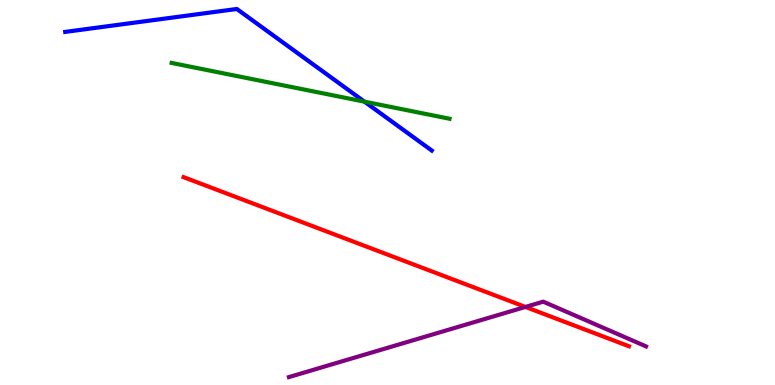[{'lines': ['blue', 'red'], 'intersections': []}, {'lines': ['green', 'red'], 'intersections': []}, {'lines': ['purple', 'red'], 'intersections': [{'x': 6.78, 'y': 2.03}]}, {'lines': ['blue', 'green'], 'intersections': [{'x': 4.7, 'y': 7.36}]}, {'lines': ['blue', 'purple'], 'intersections': []}, {'lines': ['green', 'purple'], 'intersections': []}]